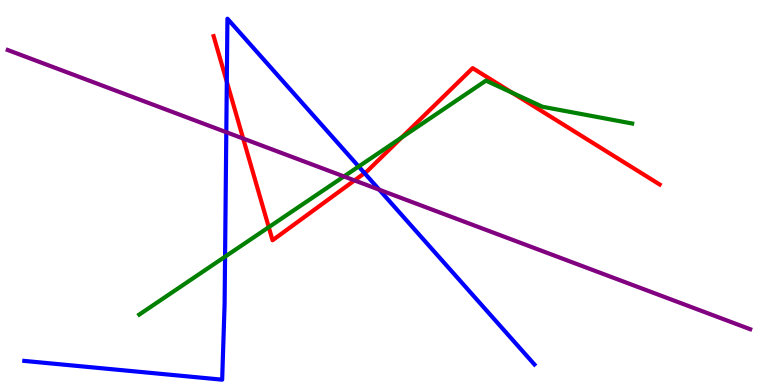[{'lines': ['blue', 'red'], 'intersections': [{'x': 2.93, 'y': 7.88}, {'x': 4.7, 'y': 5.5}]}, {'lines': ['green', 'red'], 'intersections': [{'x': 3.47, 'y': 4.1}, {'x': 5.18, 'y': 6.43}, {'x': 6.61, 'y': 7.59}]}, {'lines': ['purple', 'red'], 'intersections': [{'x': 3.14, 'y': 6.4}, {'x': 4.57, 'y': 5.31}]}, {'lines': ['blue', 'green'], 'intersections': [{'x': 2.9, 'y': 3.33}, {'x': 4.63, 'y': 5.68}]}, {'lines': ['blue', 'purple'], 'intersections': [{'x': 2.92, 'y': 6.57}, {'x': 4.89, 'y': 5.07}]}, {'lines': ['green', 'purple'], 'intersections': [{'x': 4.44, 'y': 5.42}]}]